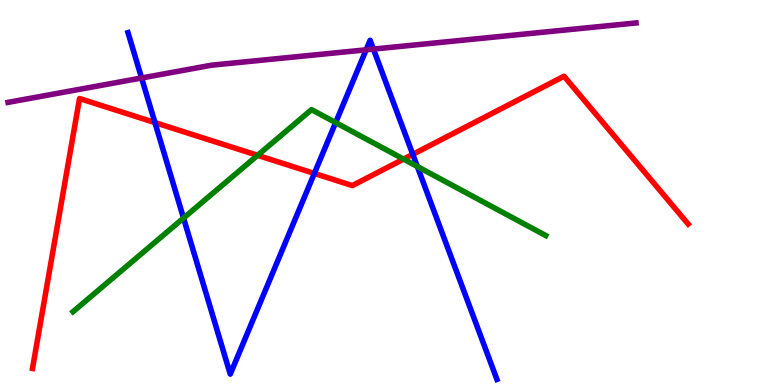[{'lines': ['blue', 'red'], 'intersections': [{'x': 2.0, 'y': 6.82}, {'x': 4.06, 'y': 5.5}, {'x': 5.33, 'y': 5.99}]}, {'lines': ['green', 'red'], 'intersections': [{'x': 3.32, 'y': 5.97}, {'x': 5.21, 'y': 5.87}]}, {'lines': ['purple', 'red'], 'intersections': []}, {'lines': ['blue', 'green'], 'intersections': [{'x': 2.37, 'y': 4.34}, {'x': 4.33, 'y': 6.82}, {'x': 5.38, 'y': 5.68}]}, {'lines': ['blue', 'purple'], 'intersections': [{'x': 1.83, 'y': 7.97}, {'x': 4.72, 'y': 8.71}, {'x': 4.82, 'y': 8.73}]}, {'lines': ['green', 'purple'], 'intersections': []}]